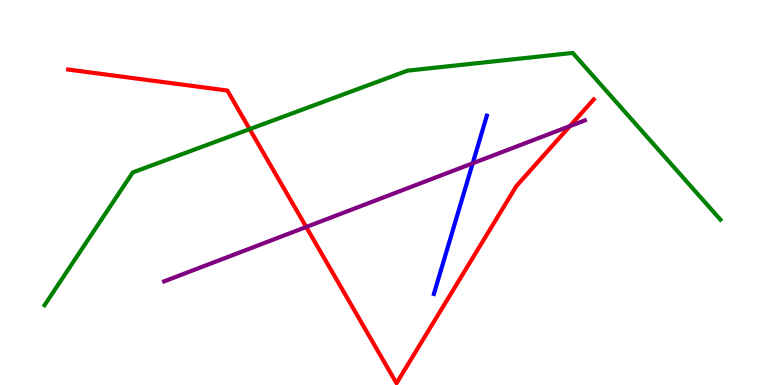[{'lines': ['blue', 'red'], 'intersections': []}, {'lines': ['green', 'red'], 'intersections': [{'x': 3.22, 'y': 6.65}]}, {'lines': ['purple', 'red'], 'intersections': [{'x': 3.95, 'y': 4.1}, {'x': 7.35, 'y': 6.72}]}, {'lines': ['blue', 'green'], 'intersections': []}, {'lines': ['blue', 'purple'], 'intersections': [{'x': 6.1, 'y': 5.76}]}, {'lines': ['green', 'purple'], 'intersections': []}]